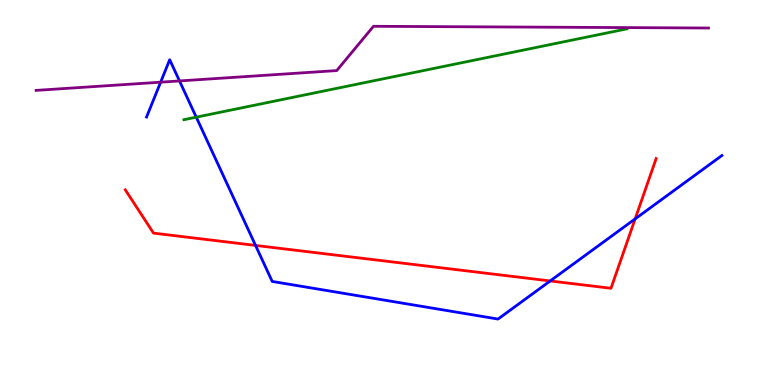[{'lines': ['blue', 'red'], 'intersections': [{'x': 3.3, 'y': 3.63}, {'x': 7.1, 'y': 2.7}, {'x': 8.2, 'y': 4.31}]}, {'lines': ['green', 'red'], 'intersections': []}, {'lines': ['purple', 'red'], 'intersections': []}, {'lines': ['blue', 'green'], 'intersections': [{'x': 2.53, 'y': 6.96}]}, {'lines': ['blue', 'purple'], 'intersections': [{'x': 2.07, 'y': 7.87}, {'x': 2.32, 'y': 7.9}]}, {'lines': ['green', 'purple'], 'intersections': []}]